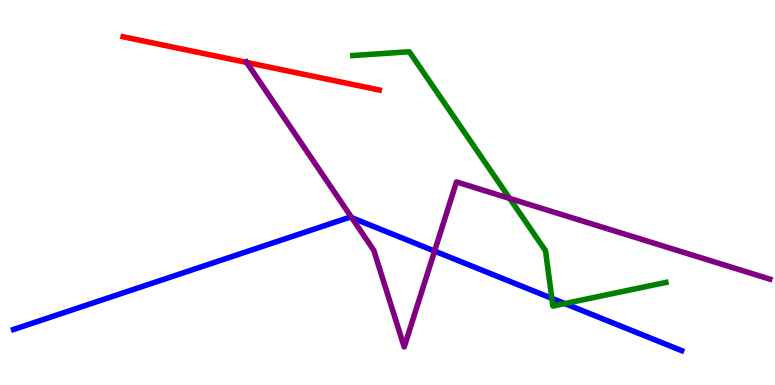[{'lines': ['blue', 'red'], 'intersections': []}, {'lines': ['green', 'red'], 'intersections': []}, {'lines': ['purple', 'red'], 'intersections': [{'x': 3.18, 'y': 8.38}]}, {'lines': ['blue', 'green'], 'intersections': [{'x': 7.12, 'y': 2.25}, {'x': 7.29, 'y': 2.12}]}, {'lines': ['blue', 'purple'], 'intersections': [{'x': 4.54, 'y': 4.35}, {'x': 5.61, 'y': 3.48}]}, {'lines': ['green', 'purple'], 'intersections': [{'x': 6.58, 'y': 4.85}]}]